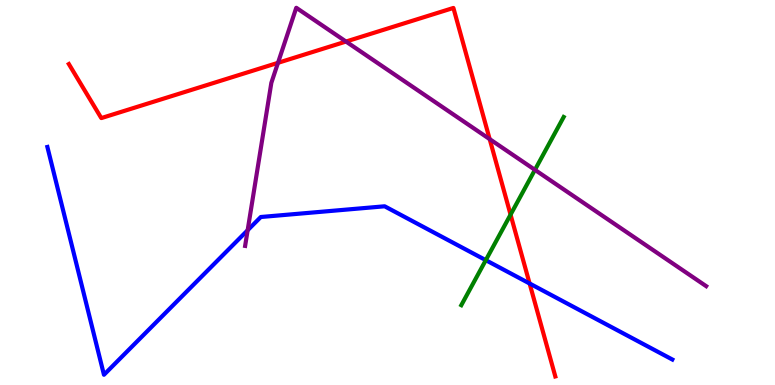[{'lines': ['blue', 'red'], 'intersections': [{'x': 6.83, 'y': 2.64}]}, {'lines': ['green', 'red'], 'intersections': [{'x': 6.59, 'y': 4.42}]}, {'lines': ['purple', 'red'], 'intersections': [{'x': 3.59, 'y': 8.37}, {'x': 4.46, 'y': 8.92}, {'x': 6.32, 'y': 6.39}]}, {'lines': ['blue', 'green'], 'intersections': [{'x': 6.27, 'y': 3.24}]}, {'lines': ['blue', 'purple'], 'intersections': [{'x': 3.2, 'y': 4.02}]}, {'lines': ['green', 'purple'], 'intersections': [{'x': 6.9, 'y': 5.59}]}]